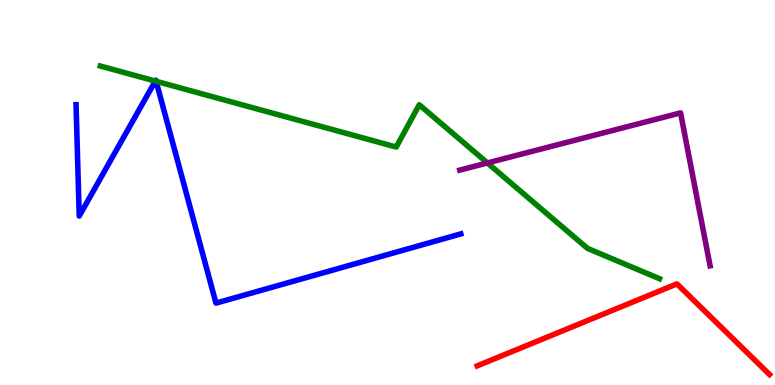[{'lines': ['blue', 'red'], 'intersections': []}, {'lines': ['green', 'red'], 'intersections': []}, {'lines': ['purple', 'red'], 'intersections': []}, {'lines': ['blue', 'green'], 'intersections': [{'x': 2.0, 'y': 7.89}, {'x': 2.01, 'y': 7.89}]}, {'lines': ['blue', 'purple'], 'intersections': []}, {'lines': ['green', 'purple'], 'intersections': [{'x': 6.29, 'y': 5.77}]}]